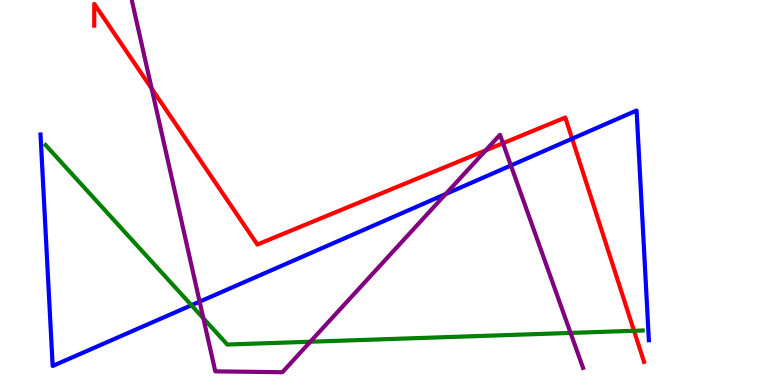[{'lines': ['blue', 'red'], 'intersections': [{'x': 7.38, 'y': 6.4}]}, {'lines': ['green', 'red'], 'intersections': [{'x': 8.18, 'y': 1.41}]}, {'lines': ['purple', 'red'], 'intersections': [{'x': 1.96, 'y': 7.7}, {'x': 6.27, 'y': 6.09}, {'x': 6.49, 'y': 6.28}]}, {'lines': ['blue', 'green'], 'intersections': [{'x': 2.47, 'y': 2.07}]}, {'lines': ['blue', 'purple'], 'intersections': [{'x': 2.58, 'y': 2.16}, {'x': 5.75, 'y': 4.96}, {'x': 6.59, 'y': 5.7}]}, {'lines': ['green', 'purple'], 'intersections': [{'x': 2.62, 'y': 1.73}, {'x': 4.0, 'y': 1.12}, {'x': 7.36, 'y': 1.35}]}]